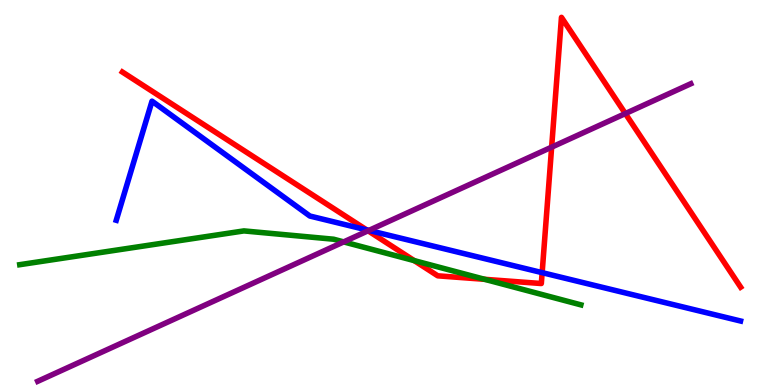[{'lines': ['blue', 'red'], 'intersections': [{'x': 4.73, 'y': 4.03}, {'x': 7.0, 'y': 2.92}]}, {'lines': ['green', 'red'], 'intersections': [{'x': 5.34, 'y': 3.23}, {'x': 6.25, 'y': 2.75}]}, {'lines': ['purple', 'red'], 'intersections': [{'x': 4.75, 'y': 4.01}, {'x': 7.12, 'y': 6.18}, {'x': 8.07, 'y': 7.05}]}, {'lines': ['blue', 'green'], 'intersections': []}, {'lines': ['blue', 'purple'], 'intersections': [{'x': 4.76, 'y': 4.02}]}, {'lines': ['green', 'purple'], 'intersections': [{'x': 4.43, 'y': 3.72}]}]